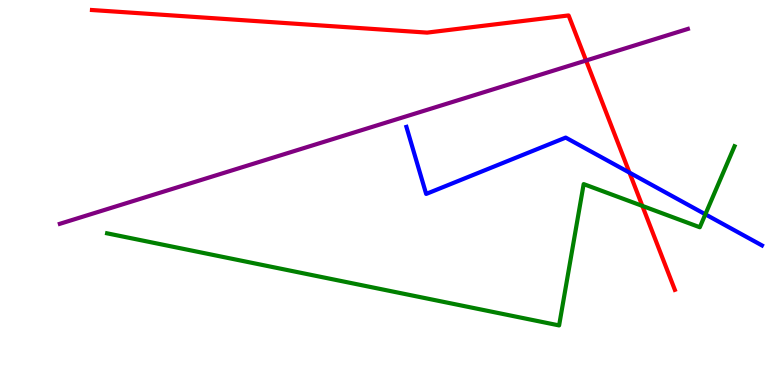[{'lines': ['blue', 'red'], 'intersections': [{'x': 8.12, 'y': 5.52}]}, {'lines': ['green', 'red'], 'intersections': [{'x': 8.29, 'y': 4.65}]}, {'lines': ['purple', 'red'], 'intersections': [{'x': 7.56, 'y': 8.43}]}, {'lines': ['blue', 'green'], 'intersections': [{'x': 9.1, 'y': 4.43}]}, {'lines': ['blue', 'purple'], 'intersections': []}, {'lines': ['green', 'purple'], 'intersections': []}]